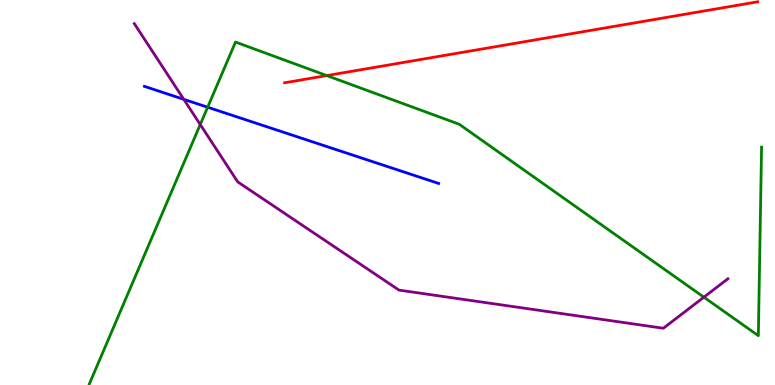[{'lines': ['blue', 'red'], 'intersections': []}, {'lines': ['green', 'red'], 'intersections': [{'x': 4.22, 'y': 8.04}]}, {'lines': ['purple', 'red'], 'intersections': []}, {'lines': ['blue', 'green'], 'intersections': [{'x': 2.68, 'y': 7.22}]}, {'lines': ['blue', 'purple'], 'intersections': [{'x': 2.37, 'y': 7.42}]}, {'lines': ['green', 'purple'], 'intersections': [{'x': 2.58, 'y': 6.77}, {'x': 9.08, 'y': 2.28}]}]